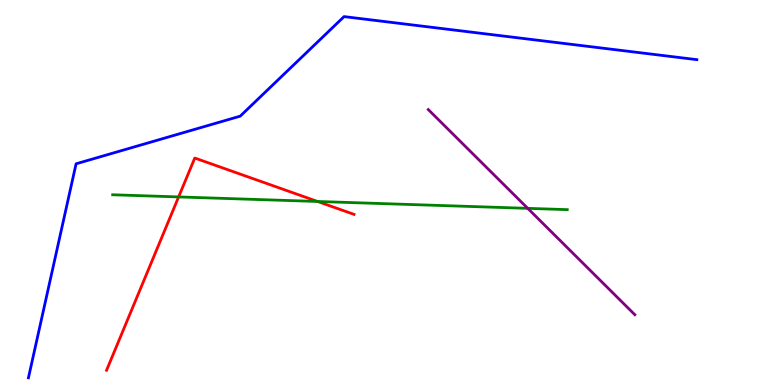[{'lines': ['blue', 'red'], 'intersections': []}, {'lines': ['green', 'red'], 'intersections': [{'x': 2.3, 'y': 4.89}, {'x': 4.1, 'y': 4.77}]}, {'lines': ['purple', 'red'], 'intersections': []}, {'lines': ['blue', 'green'], 'intersections': []}, {'lines': ['blue', 'purple'], 'intersections': []}, {'lines': ['green', 'purple'], 'intersections': [{'x': 6.81, 'y': 4.59}]}]